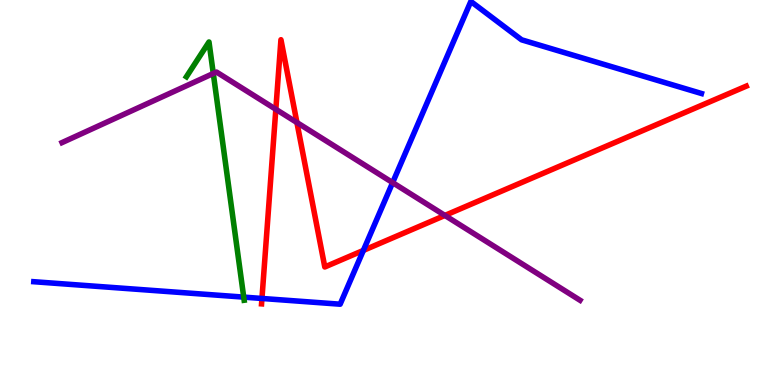[{'lines': ['blue', 'red'], 'intersections': [{'x': 3.38, 'y': 2.25}, {'x': 4.69, 'y': 3.5}]}, {'lines': ['green', 'red'], 'intersections': []}, {'lines': ['purple', 'red'], 'intersections': [{'x': 3.56, 'y': 7.16}, {'x': 3.83, 'y': 6.82}, {'x': 5.74, 'y': 4.4}]}, {'lines': ['blue', 'green'], 'intersections': [{'x': 3.14, 'y': 2.28}]}, {'lines': ['blue', 'purple'], 'intersections': [{'x': 5.07, 'y': 5.26}]}, {'lines': ['green', 'purple'], 'intersections': [{'x': 2.75, 'y': 8.09}]}]